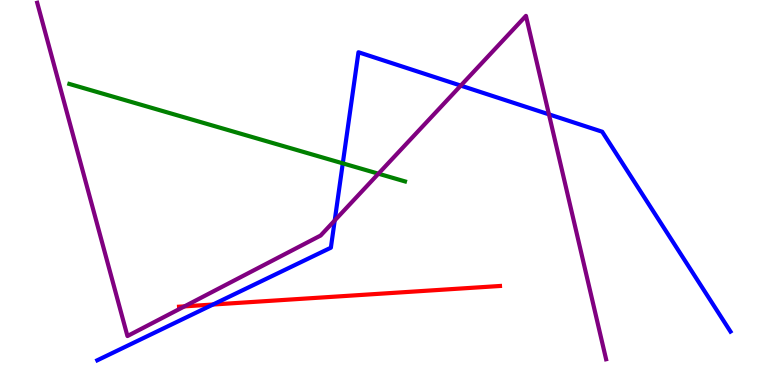[{'lines': ['blue', 'red'], 'intersections': [{'x': 2.75, 'y': 2.09}]}, {'lines': ['green', 'red'], 'intersections': []}, {'lines': ['purple', 'red'], 'intersections': [{'x': 2.38, 'y': 2.04}]}, {'lines': ['blue', 'green'], 'intersections': [{'x': 4.42, 'y': 5.76}]}, {'lines': ['blue', 'purple'], 'intersections': [{'x': 4.32, 'y': 4.27}, {'x': 5.95, 'y': 7.78}, {'x': 7.08, 'y': 7.03}]}, {'lines': ['green', 'purple'], 'intersections': [{'x': 4.88, 'y': 5.49}]}]